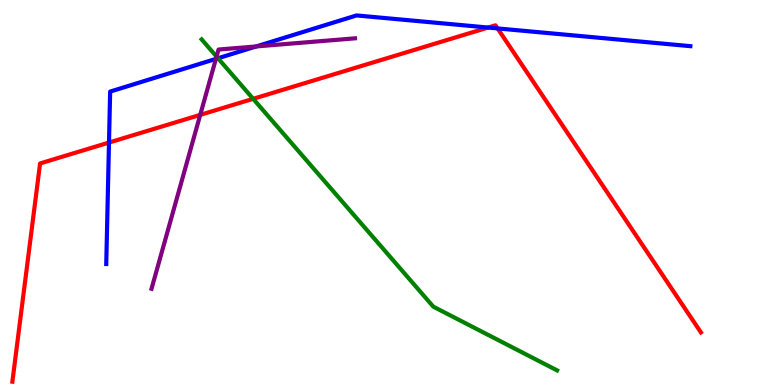[{'lines': ['blue', 'red'], 'intersections': [{'x': 1.41, 'y': 6.3}, {'x': 6.3, 'y': 9.28}, {'x': 6.42, 'y': 9.26}]}, {'lines': ['green', 'red'], 'intersections': [{'x': 3.27, 'y': 7.43}]}, {'lines': ['purple', 'red'], 'intersections': [{'x': 2.58, 'y': 7.02}]}, {'lines': ['blue', 'green'], 'intersections': [{'x': 2.81, 'y': 8.49}]}, {'lines': ['blue', 'purple'], 'intersections': [{'x': 2.79, 'y': 8.47}, {'x': 3.31, 'y': 8.79}]}, {'lines': ['green', 'purple'], 'intersections': [{'x': 2.79, 'y': 8.53}]}]